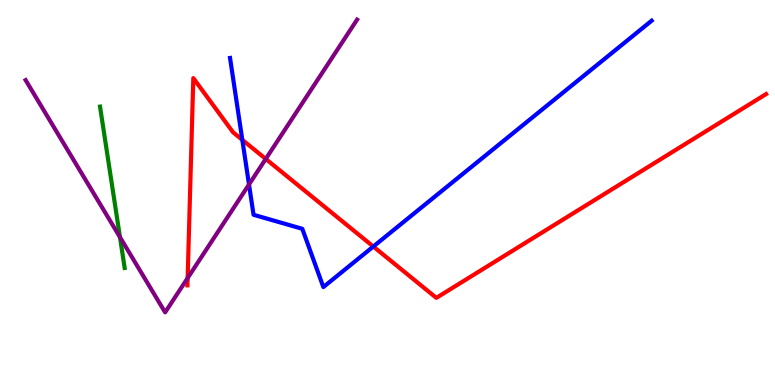[{'lines': ['blue', 'red'], 'intersections': [{'x': 3.13, 'y': 6.37}, {'x': 4.82, 'y': 3.6}]}, {'lines': ['green', 'red'], 'intersections': []}, {'lines': ['purple', 'red'], 'intersections': [{'x': 2.42, 'y': 2.78}, {'x': 3.43, 'y': 5.87}]}, {'lines': ['blue', 'green'], 'intersections': []}, {'lines': ['blue', 'purple'], 'intersections': [{'x': 3.21, 'y': 5.21}]}, {'lines': ['green', 'purple'], 'intersections': [{'x': 1.55, 'y': 3.84}]}]